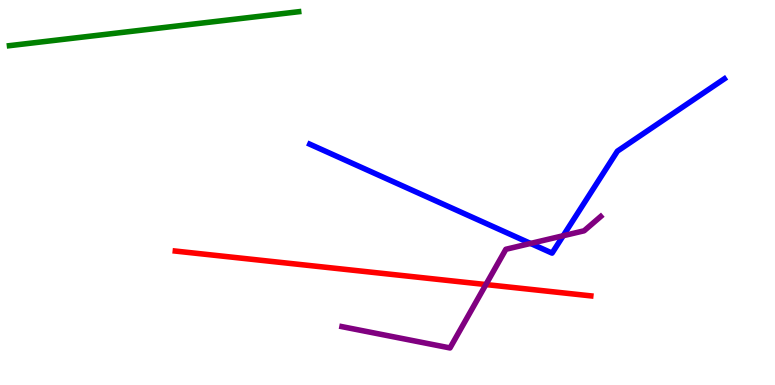[{'lines': ['blue', 'red'], 'intersections': []}, {'lines': ['green', 'red'], 'intersections': []}, {'lines': ['purple', 'red'], 'intersections': [{'x': 6.27, 'y': 2.61}]}, {'lines': ['blue', 'green'], 'intersections': []}, {'lines': ['blue', 'purple'], 'intersections': [{'x': 6.85, 'y': 3.68}, {'x': 7.27, 'y': 3.88}]}, {'lines': ['green', 'purple'], 'intersections': []}]